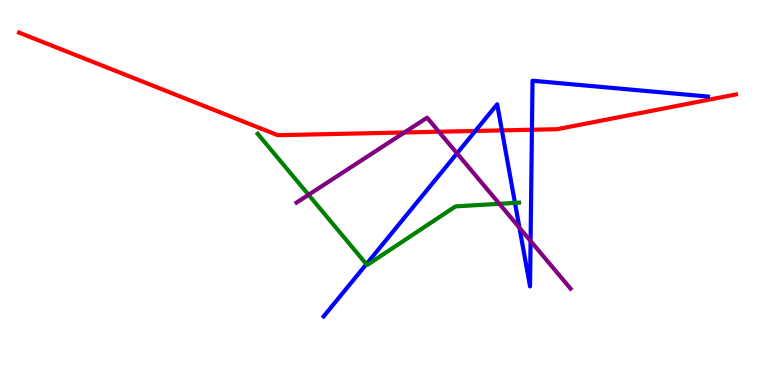[{'lines': ['blue', 'red'], 'intersections': [{'x': 6.13, 'y': 6.6}, {'x': 6.48, 'y': 6.61}, {'x': 6.86, 'y': 6.63}]}, {'lines': ['green', 'red'], 'intersections': []}, {'lines': ['purple', 'red'], 'intersections': [{'x': 5.22, 'y': 6.56}, {'x': 5.66, 'y': 6.58}]}, {'lines': ['blue', 'green'], 'intersections': [{'x': 4.73, 'y': 3.14}, {'x': 6.64, 'y': 4.73}]}, {'lines': ['blue', 'purple'], 'intersections': [{'x': 5.9, 'y': 6.02}, {'x': 6.7, 'y': 4.08}, {'x': 6.85, 'y': 3.74}]}, {'lines': ['green', 'purple'], 'intersections': [{'x': 3.98, 'y': 4.94}, {'x': 6.44, 'y': 4.71}]}]